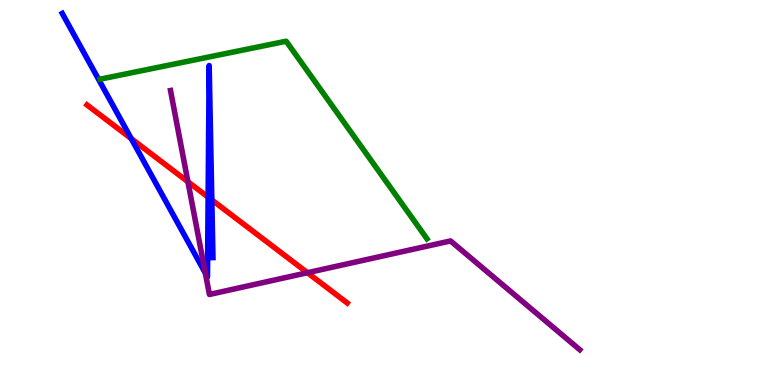[{'lines': ['blue', 'red'], 'intersections': [{'x': 1.69, 'y': 6.4}, {'x': 2.69, 'y': 4.88}, {'x': 2.73, 'y': 4.81}]}, {'lines': ['green', 'red'], 'intersections': []}, {'lines': ['purple', 'red'], 'intersections': [{'x': 2.42, 'y': 5.28}, {'x': 3.97, 'y': 2.92}]}, {'lines': ['blue', 'green'], 'intersections': []}, {'lines': ['blue', 'purple'], 'intersections': [{'x': 2.65, 'y': 2.91}]}, {'lines': ['green', 'purple'], 'intersections': []}]